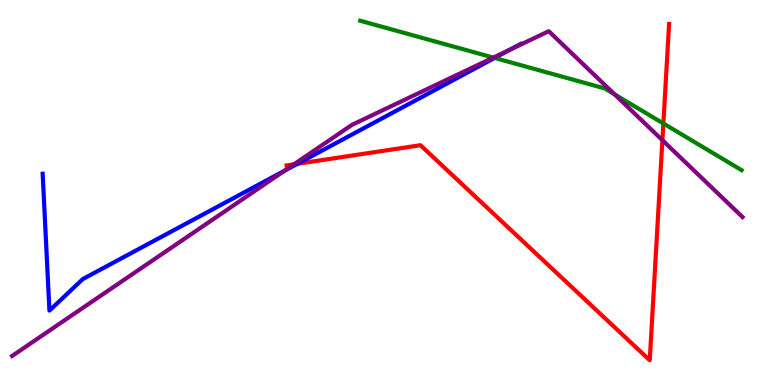[{'lines': ['blue', 'red'], 'intersections': [{'x': 3.84, 'y': 5.75}]}, {'lines': ['green', 'red'], 'intersections': [{'x': 8.56, 'y': 6.79}]}, {'lines': ['purple', 'red'], 'intersections': [{'x': 3.79, 'y': 5.73}, {'x': 8.55, 'y': 6.36}]}, {'lines': ['blue', 'green'], 'intersections': [{'x': 6.38, 'y': 8.5}]}, {'lines': ['blue', 'purple'], 'intersections': [{'x': 3.67, 'y': 5.56}, {'x': 6.58, 'y': 8.71}]}, {'lines': ['green', 'purple'], 'intersections': [{'x': 6.37, 'y': 8.5}, {'x': 7.93, 'y': 7.55}]}]